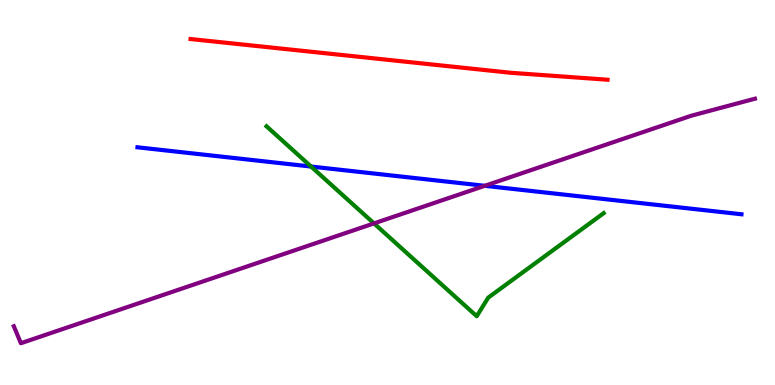[{'lines': ['blue', 'red'], 'intersections': []}, {'lines': ['green', 'red'], 'intersections': []}, {'lines': ['purple', 'red'], 'intersections': []}, {'lines': ['blue', 'green'], 'intersections': [{'x': 4.01, 'y': 5.67}]}, {'lines': ['blue', 'purple'], 'intersections': [{'x': 6.26, 'y': 5.17}]}, {'lines': ['green', 'purple'], 'intersections': [{'x': 4.83, 'y': 4.2}]}]